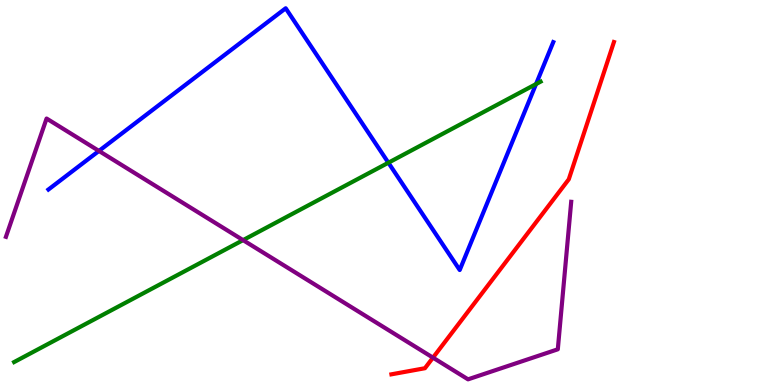[{'lines': ['blue', 'red'], 'intersections': []}, {'lines': ['green', 'red'], 'intersections': []}, {'lines': ['purple', 'red'], 'intersections': [{'x': 5.59, 'y': 0.71}]}, {'lines': ['blue', 'green'], 'intersections': [{'x': 5.01, 'y': 5.77}, {'x': 6.92, 'y': 7.82}]}, {'lines': ['blue', 'purple'], 'intersections': [{'x': 1.28, 'y': 6.08}]}, {'lines': ['green', 'purple'], 'intersections': [{'x': 3.14, 'y': 3.76}]}]